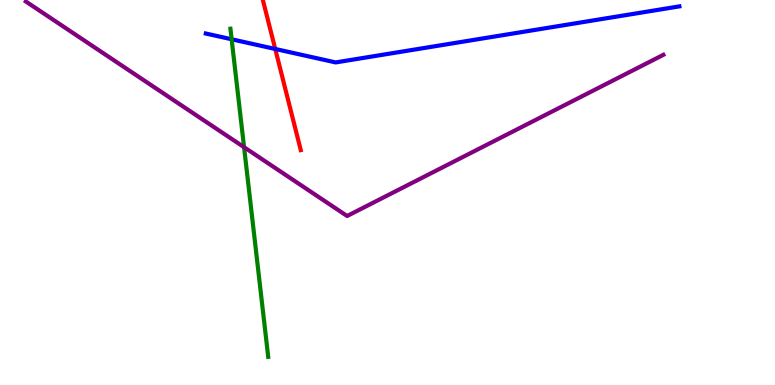[{'lines': ['blue', 'red'], 'intersections': [{'x': 3.55, 'y': 8.73}]}, {'lines': ['green', 'red'], 'intersections': []}, {'lines': ['purple', 'red'], 'intersections': []}, {'lines': ['blue', 'green'], 'intersections': [{'x': 2.99, 'y': 8.98}]}, {'lines': ['blue', 'purple'], 'intersections': []}, {'lines': ['green', 'purple'], 'intersections': [{'x': 3.15, 'y': 6.18}]}]